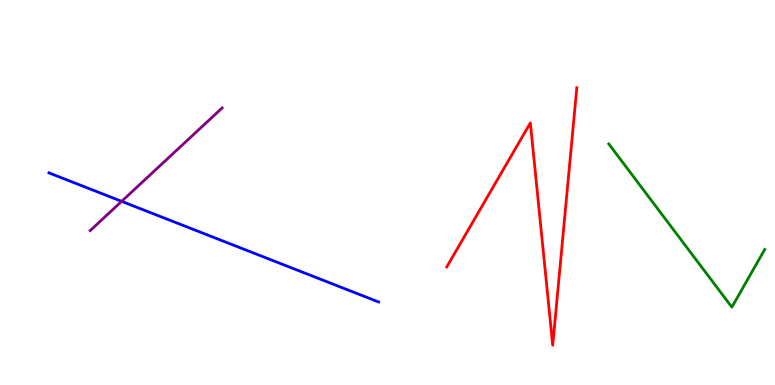[{'lines': ['blue', 'red'], 'intersections': []}, {'lines': ['green', 'red'], 'intersections': []}, {'lines': ['purple', 'red'], 'intersections': []}, {'lines': ['blue', 'green'], 'intersections': []}, {'lines': ['blue', 'purple'], 'intersections': [{'x': 1.57, 'y': 4.77}]}, {'lines': ['green', 'purple'], 'intersections': []}]